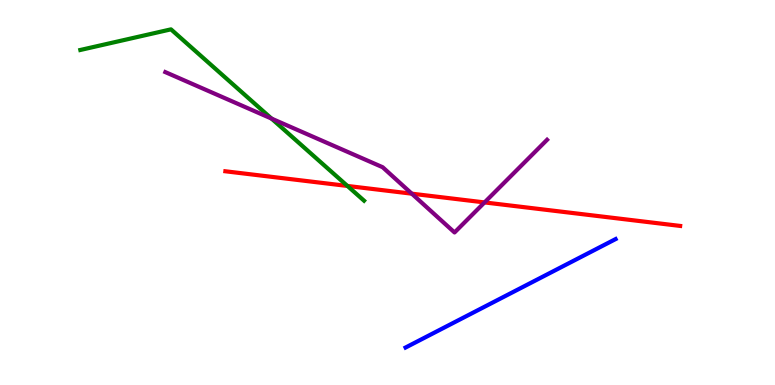[{'lines': ['blue', 'red'], 'intersections': []}, {'lines': ['green', 'red'], 'intersections': [{'x': 4.48, 'y': 5.17}]}, {'lines': ['purple', 'red'], 'intersections': [{'x': 5.31, 'y': 4.97}, {'x': 6.25, 'y': 4.74}]}, {'lines': ['blue', 'green'], 'intersections': []}, {'lines': ['blue', 'purple'], 'intersections': []}, {'lines': ['green', 'purple'], 'intersections': [{'x': 3.5, 'y': 6.92}]}]